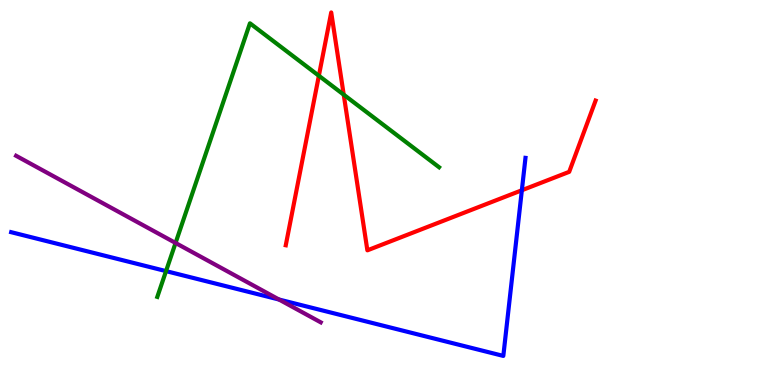[{'lines': ['blue', 'red'], 'intersections': [{'x': 6.73, 'y': 5.06}]}, {'lines': ['green', 'red'], 'intersections': [{'x': 4.11, 'y': 8.03}, {'x': 4.44, 'y': 7.54}]}, {'lines': ['purple', 'red'], 'intersections': []}, {'lines': ['blue', 'green'], 'intersections': [{'x': 2.14, 'y': 2.96}]}, {'lines': ['blue', 'purple'], 'intersections': [{'x': 3.6, 'y': 2.22}]}, {'lines': ['green', 'purple'], 'intersections': [{'x': 2.27, 'y': 3.69}]}]